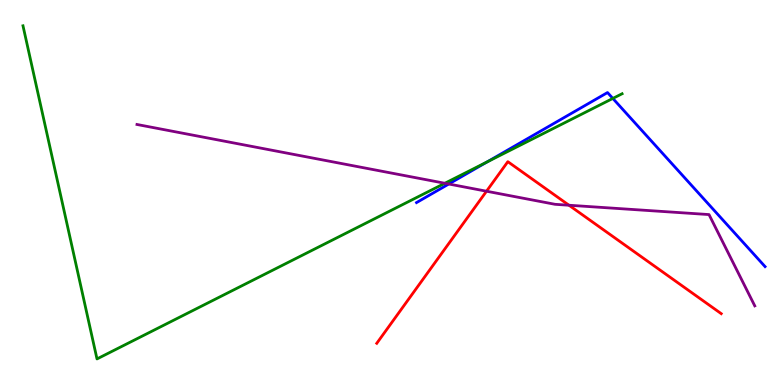[{'lines': ['blue', 'red'], 'intersections': []}, {'lines': ['green', 'red'], 'intersections': []}, {'lines': ['purple', 'red'], 'intersections': [{'x': 6.28, 'y': 5.03}, {'x': 7.34, 'y': 4.67}]}, {'lines': ['blue', 'green'], 'intersections': [{'x': 6.29, 'y': 5.79}, {'x': 7.91, 'y': 7.44}]}, {'lines': ['blue', 'purple'], 'intersections': [{'x': 5.79, 'y': 5.22}]}, {'lines': ['green', 'purple'], 'intersections': [{'x': 5.74, 'y': 5.24}]}]